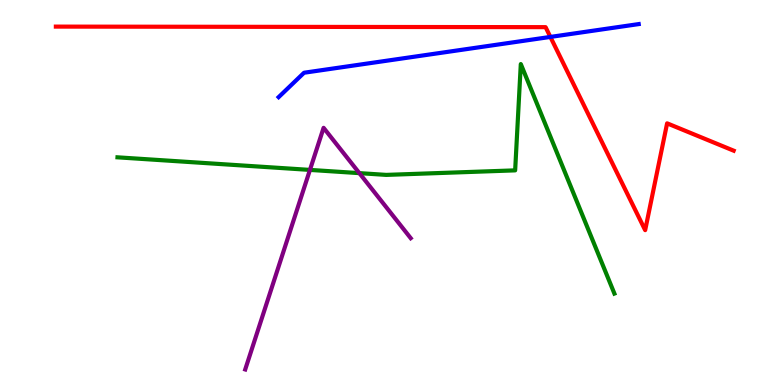[{'lines': ['blue', 'red'], 'intersections': [{'x': 7.1, 'y': 9.04}]}, {'lines': ['green', 'red'], 'intersections': []}, {'lines': ['purple', 'red'], 'intersections': []}, {'lines': ['blue', 'green'], 'intersections': []}, {'lines': ['blue', 'purple'], 'intersections': []}, {'lines': ['green', 'purple'], 'intersections': [{'x': 4.0, 'y': 5.59}, {'x': 4.64, 'y': 5.5}]}]